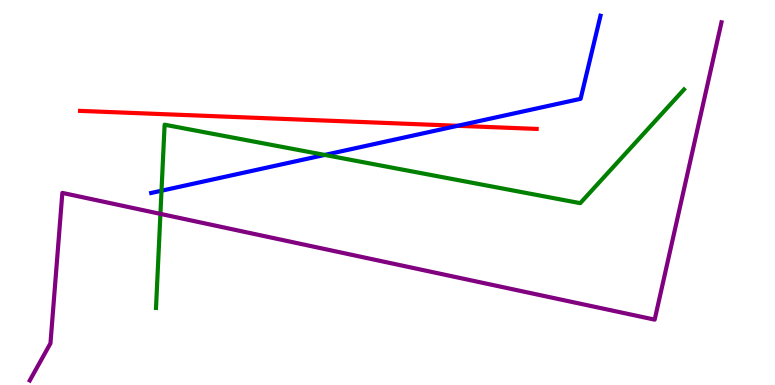[{'lines': ['blue', 'red'], 'intersections': [{'x': 5.9, 'y': 6.73}]}, {'lines': ['green', 'red'], 'intersections': []}, {'lines': ['purple', 'red'], 'intersections': []}, {'lines': ['blue', 'green'], 'intersections': [{'x': 2.08, 'y': 5.05}, {'x': 4.19, 'y': 5.98}]}, {'lines': ['blue', 'purple'], 'intersections': []}, {'lines': ['green', 'purple'], 'intersections': [{'x': 2.07, 'y': 4.44}]}]